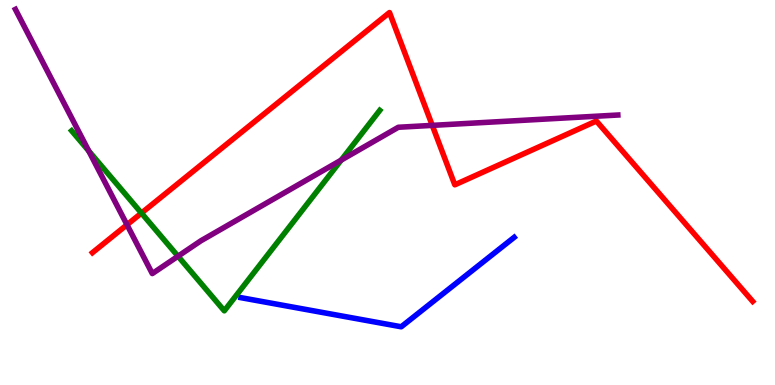[{'lines': ['blue', 'red'], 'intersections': []}, {'lines': ['green', 'red'], 'intersections': [{'x': 1.82, 'y': 4.47}]}, {'lines': ['purple', 'red'], 'intersections': [{'x': 1.64, 'y': 4.16}, {'x': 5.58, 'y': 6.74}]}, {'lines': ['blue', 'green'], 'intersections': []}, {'lines': ['blue', 'purple'], 'intersections': []}, {'lines': ['green', 'purple'], 'intersections': [{'x': 1.15, 'y': 6.08}, {'x': 2.3, 'y': 3.34}, {'x': 4.4, 'y': 5.84}]}]